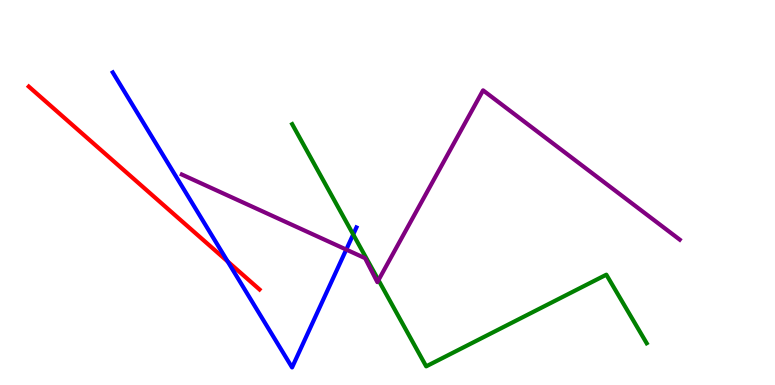[{'lines': ['blue', 'red'], 'intersections': [{'x': 2.94, 'y': 3.21}]}, {'lines': ['green', 'red'], 'intersections': []}, {'lines': ['purple', 'red'], 'intersections': []}, {'lines': ['blue', 'green'], 'intersections': [{'x': 4.56, 'y': 3.91}]}, {'lines': ['blue', 'purple'], 'intersections': [{'x': 4.47, 'y': 3.52}]}, {'lines': ['green', 'purple'], 'intersections': [{'x': 4.88, 'y': 2.72}]}]